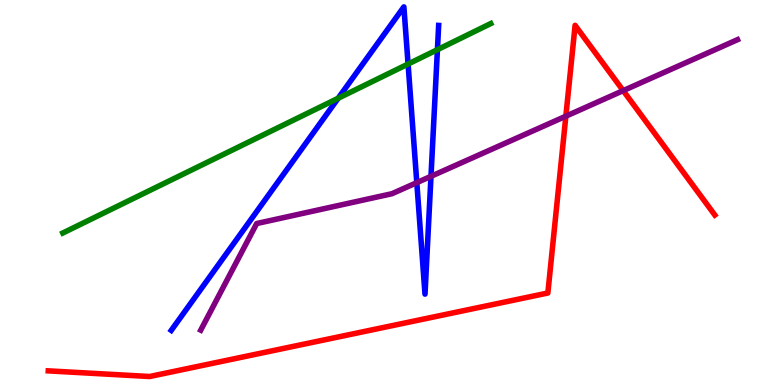[{'lines': ['blue', 'red'], 'intersections': []}, {'lines': ['green', 'red'], 'intersections': []}, {'lines': ['purple', 'red'], 'intersections': [{'x': 7.3, 'y': 6.98}, {'x': 8.04, 'y': 7.65}]}, {'lines': ['blue', 'green'], 'intersections': [{'x': 4.36, 'y': 7.45}, {'x': 5.27, 'y': 8.34}, {'x': 5.64, 'y': 8.71}]}, {'lines': ['blue', 'purple'], 'intersections': [{'x': 5.38, 'y': 5.26}, {'x': 5.56, 'y': 5.42}]}, {'lines': ['green', 'purple'], 'intersections': []}]